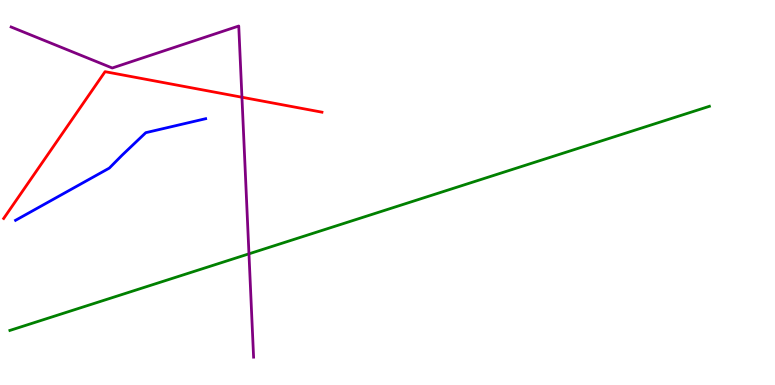[{'lines': ['blue', 'red'], 'intersections': []}, {'lines': ['green', 'red'], 'intersections': []}, {'lines': ['purple', 'red'], 'intersections': [{'x': 3.12, 'y': 7.47}]}, {'lines': ['blue', 'green'], 'intersections': []}, {'lines': ['blue', 'purple'], 'intersections': []}, {'lines': ['green', 'purple'], 'intersections': [{'x': 3.21, 'y': 3.41}]}]